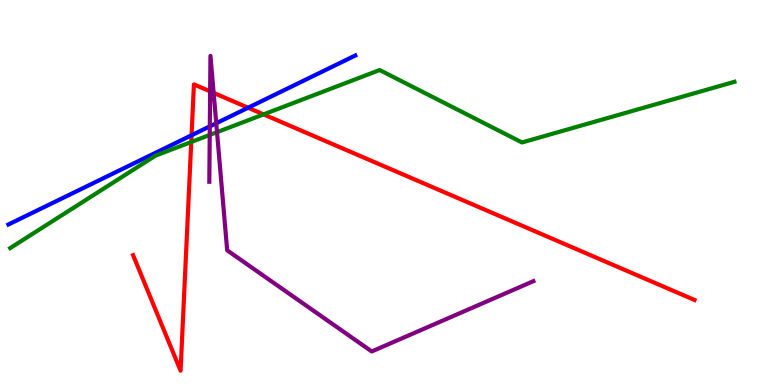[{'lines': ['blue', 'red'], 'intersections': [{'x': 2.47, 'y': 6.49}, {'x': 3.2, 'y': 7.2}]}, {'lines': ['green', 'red'], 'intersections': [{'x': 2.47, 'y': 6.31}, {'x': 3.4, 'y': 7.03}]}, {'lines': ['purple', 'red'], 'intersections': [{'x': 2.71, 'y': 7.63}, {'x': 2.76, 'y': 7.59}]}, {'lines': ['blue', 'green'], 'intersections': []}, {'lines': ['blue', 'purple'], 'intersections': [{'x': 2.71, 'y': 6.72}, {'x': 2.79, 'y': 6.8}]}, {'lines': ['green', 'purple'], 'intersections': [{'x': 2.71, 'y': 6.5}, {'x': 2.8, 'y': 6.57}]}]